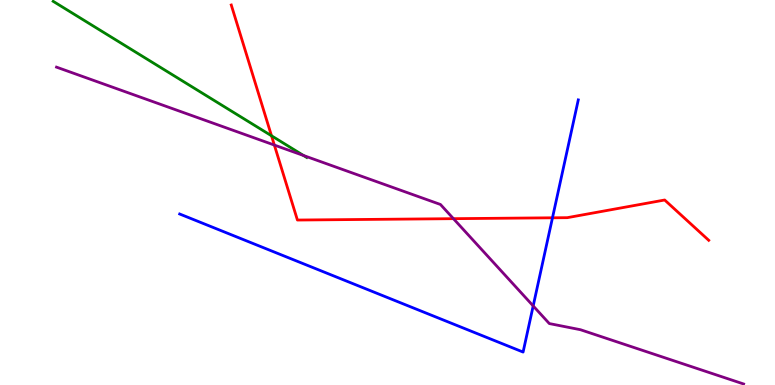[{'lines': ['blue', 'red'], 'intersections': [{'x': 7.13, 'y': 4.34}]}, {'lines': ['green', 'red'], 'intersections': [{'x': 3.5, 'y': 6.47}]}, {'lines': ['purple', 'red'], 'intersections': [{'x': 3.54, 'y': 6.23}, {'x': 5.85, 'y': 4.32}]}, {'lines': ['blue', 'green'], 'intersections': []}, {'lines': ['blue', 'purple'], 'intersections': [{'x': 6.88, 'y': 2.05}]}, {'lines': ['green', 'purple'], 'intersections': [{'x': 3.92, 'y': 5.96}]}]